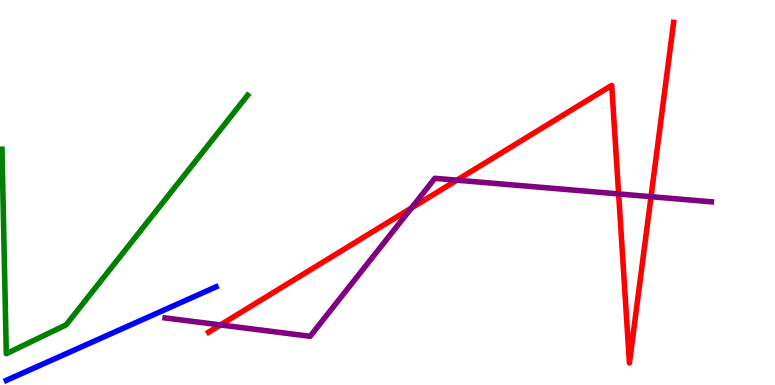[{'lines': ['blue', 'red'], 'intersections': []}, {'lines': ['green', 'red'], 'intersections': []}, {'lines': ['purple', 'red'], 'intersections': [{'x': 2.84, 'y': 1.56}, {'x': 5.31, 'y': 4.6}, {'x': 5.9, 'y': 5.32}, {'x': 7.98, 'y': 4.96}, {'x': 8.4, 'y': 4.89}]}, {'lines': ['blue', 'green'], 'intersections': []}, {'lines': ['blue', 'purple'], 'intersections': []}, {'lines': ['green', 'purple'], 'intersections': []}]